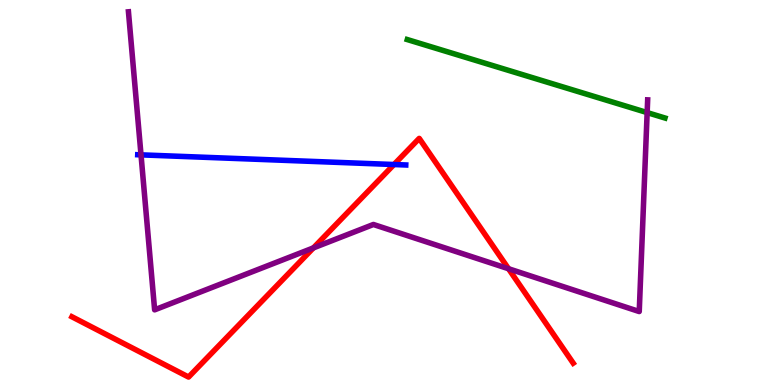[{'lines': ['blue', 'red'], 'intersections': [{'x': 5.08, 'y': 5.73}]}, {'lines': ['green', 'red'], 'intersections': []}, {'lines': ['purple', 'red'], 'intersections': [{'x': 4.04, 'y': 3.56}, {'x': 6.56, 'y': 3.02}]}, {'lines': ['blue', 'green'], 'intersections': []}, {'lines': ['blue', 'purple'], 'intersections': [{'x': 1.82, 'y': 5.98}]}, {'lines': ['green', 'purple'], 'intersections': [{'x': 8.35, 'y': 7.08}]}]